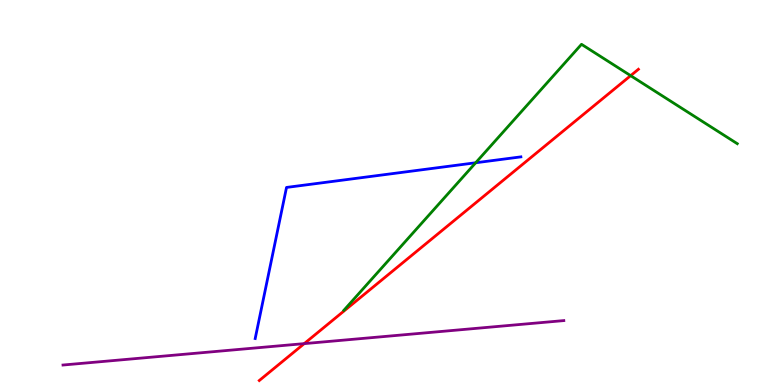[{'lines': ['blue', 'red'], 'intersections': []}, {'lines': ['green', 'red'], 'intersections': [{'x': 8.14, 'y': 8.03}]}, {'lines': ['purple', 'red'], 'intersections': [{'x': 3.93, 'y': 1.07}]}, {'lines': ['blue', 'green'], 'intersections': [{'x': 6.14, 'y': 5.77}]}, {'lines': ['blue', 'purple'], 'intersections': []}, {'lines': ['green', 'purple'], 'intersections': []}]